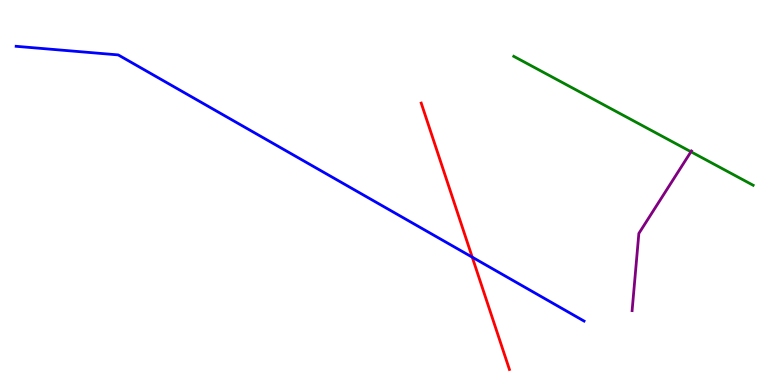[{'lines': ['blue', 'red'], 'intersections': [{'x': 6.09, 'y': 3.32}]}, {'lines': ['green', 'red'], 'intersections': []}, {'lines': ['purple', 'red'], 'intersections': []}, {'lines': ['blue', 'green'], 'intersections': []}, {'lines': ['blue', 'purple'], 'intersections': []}, {'lines': ['green', 'purple'], 'intersections': [{'x': 8.92, 'y': 6.06}]}]